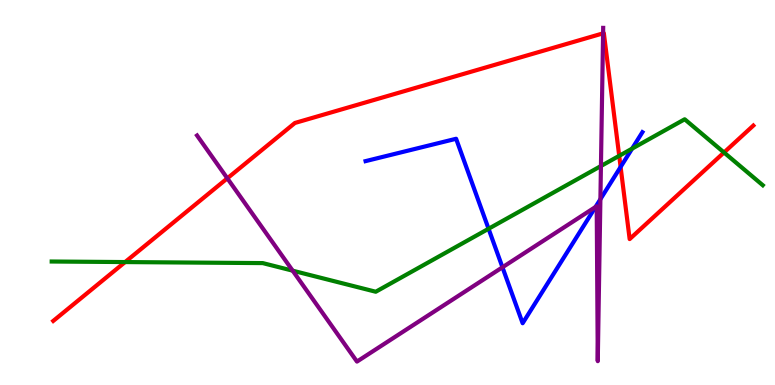[{'lines': ['blue', 'red'], 'intersections': [{'x': 8.01, 'y': 5.66}]}, {'lines': ['green', 'red'], 'intersections': [{'x': 1.61, 'y': 3.19}, {'x': 7.99, 'y': 5.95}, {'x': 9.34, 'y': 6.04}]}, {'lines': ['purple', 'red'], 'intersections': [{'x': 2.93, 'y': 5.37}, {'x': 7.78, 'y': 9.13}]}, {'lines': ['blue', 'green'], 'intersections': [{'x': 6.3, 'y': 4.06}, {'x': 8.16, 'y': 6.14}]}, {'lines': ['blue', 'purple'], 'intersections': [{'x': 6.48, 'y': 3.06}, {'x': 7.68, 'y': 4.62}, {'x': 7.75, 'y': 4.83}]}, {'lines': ['green', 'purple'], 'intersections': [{'x': 3.78, 'y': 2.97}, {'x': 7.75, 'y': 5.69}]}]